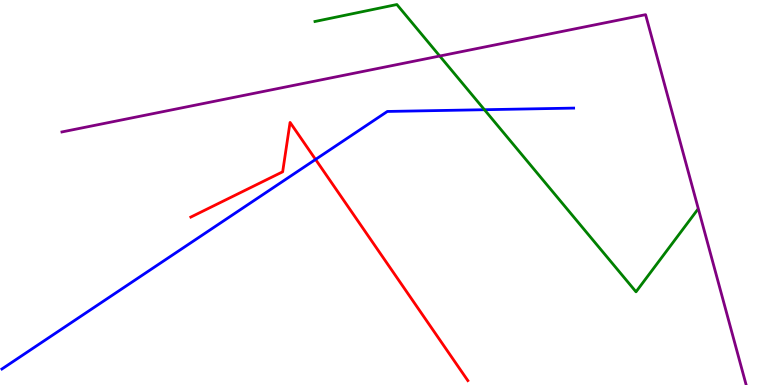[{'lines': ['blue', 'red'], 'intersections': [{'x': 4.07, 'y': 5.86}]}, {'lines': ['green', 'red'], 'intersections': []}, {'lines': ['purple', 'red'], 'intersections': []}, {'lines': ['blue', 'green'], 'intersections': [{'x': 6.25, 'y': 7.15}]}, {'lines': ['blue', 'purple'], 'intersections': []}, {'lines': ['green', 'purple'], 'intersections': [{'x': 5.67, 'y': 8.54}]}]